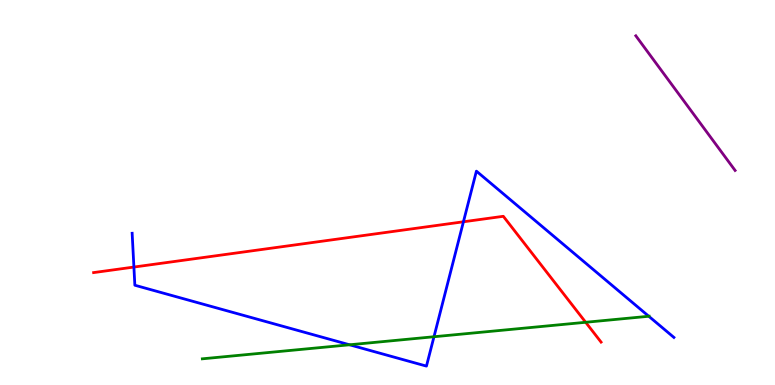[{'lines': ['blue', 'red'], 'intersections': [{'x': 1.73, 'y': 3.06}, {'x': 5.98, 'y': 4.24}]}, {'lines': ['green', 'red'], 'intersections': [{'x': 7.56, 'y': 1.63}]}, {'lines': ['purple', 'red'], 'intersections': []}, {'lines': ['blue', 'green'], 'intersections': [{'x': 4.51, 'y': 1.04}, {'x': 5.6, 'y': 1.25}, {'x': 8.37, 'y': 1.79}]}, {'lines': ['blue', 'purple'], 'intersections': []}, {'lines': ['green', 'purple'], 'intersections': []}]